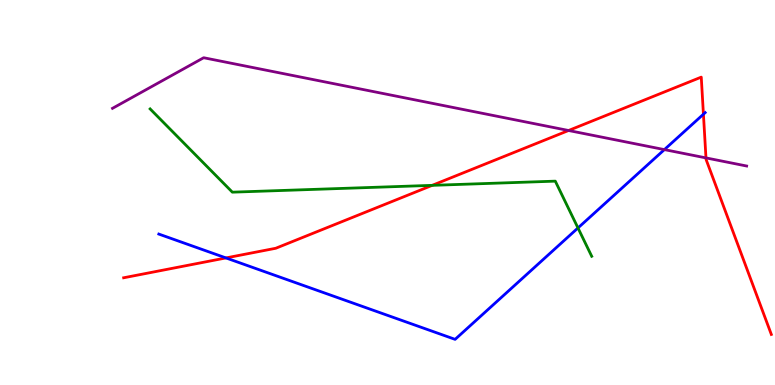[{'lines': ['blue', 'red'], 'intersections': [{'x': 2.92, 'y': 3.3}, {'x': 9.08, 'y': 7.03}]}, {'lines': ['green', 'red'], 'intersections': [{'x': 5.58, 'y': 5.19}]}, {'lines': ['purple', 'red'], 'intersections': [{'x': 7.34, 'y': 6.61}, {'x': 9.11, 'y': 5.9}]}, {'lines': ['blue', 'green'], 'intersections': [{'x': 7.46, 'y': 4.08}]}, {'lines': ['blue', 'purple'], 'intersections': [{'x': 8.57, 'y': 6.11}]}, {'lines': ['green', 'purple'], 'intersections': []}]